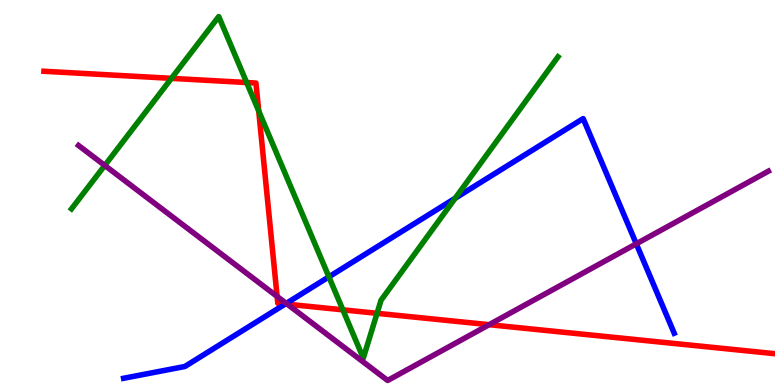[{'lines': ['blue', 'red'], 'intersections': [{'x': 3.68, 'y': 2.1}]}, {'lines': ['green', 'red'], 'intersections': [{'x': 2.21, 'y': 7.96}, {'x': 3.18, 'y': 7.86}, {'x': 3.34, 'y': 7.12}, {'x': 4.42, 'y': 1.95}, {'x': 4.87, 'y': 1.86}]}, {'lines': ['purple', 'red'], 'intersections': [{'x': 3.58, 'y': 2.3}, {'x': 3.71, 'y': 2.1}, {'x': 6.31, 'y': 1.57}]}, {'lines': ['blue', 'green'], 'intersections': [{'x': 4.24, 'y': 2.81}, {'x': 5.87, 'y': 4.85}]}, {'lines': ['blue', 'purple'], 'intersections': [{'x': 3.69, 'y': 2.12}, {'x': 8.21, 'y': 3.67}]}, {'lines': ['green', 'purple'], 'intersections': [{'x': 1.35, 'y': 5.7}]}]